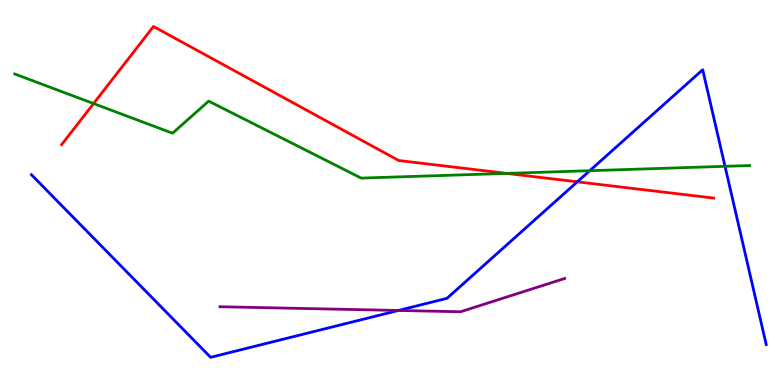[{'lines': ['blue', 'red'], 'intersections': [{'x': 7.45, 'y': 5.28}]}, {'lines': ['green', 'red'], 'intersections': [{'x': 1.21, 'y': 7.31}, {'x': 6.54, 'y': 5.5}]}, {'lines': ['purple', 'red'], 'intersections': []}, {'lines': ['blue', 'green'], 'intersections': [{'x': 7.61, 'y': 5.57}, {'x': 9.36, 'y': 5.68}]}, {'lines': ['blue', 'purple'], 'intersections': [{'x': 5.14, 'y': 1.94}]}, {'lines': ['green', 'purple'], 'intersections': []}]